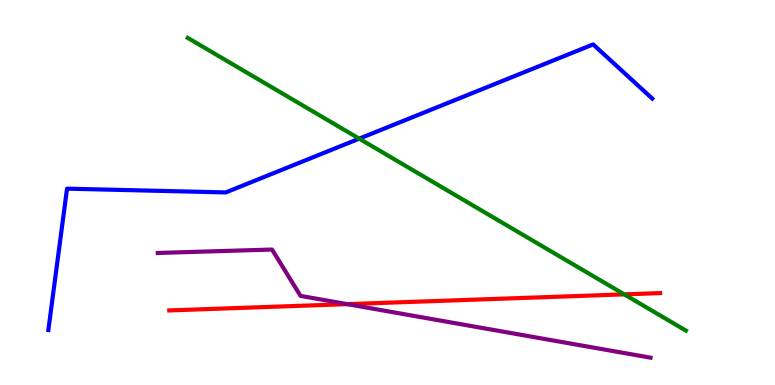[{'lines': ['blue', 'red'], 'intersections': []}, {'lines': ['green', 'red'], 'intersections': [{'x': 8.05, 'y': 2.35}]}, {'lines': ['purple', 'red'], 'intersections': [{'x': 4.48, 'y': 2.1}]}, {'lines': ['blue', 'green'], 'intersections': [{'x': 4.64, 'y': 6.4}]}, {'lines': ['blue', 'purple'], 'intersections': []}, {'lines': ['green', 'purple'], 'intersections': []}]